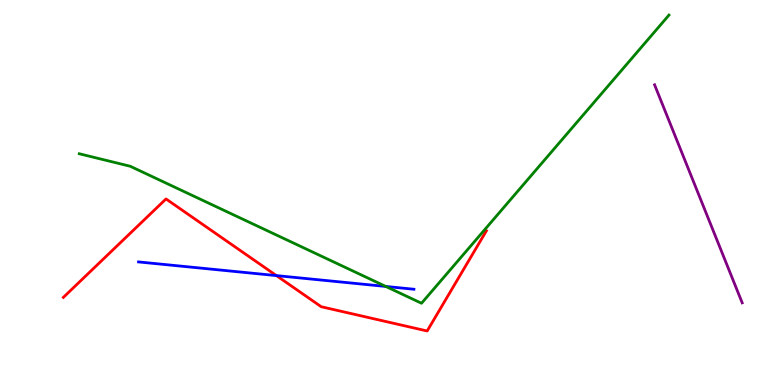[{'lines': ['blue', 'red'], 'intersections': [{'x': 3.57, 'y': 2.84}]}, {'lines': ['green', 'red'], 'intersections': []}, {'lines': ['purple', 'red'], 'intersections': []}, {'lines': ['blue', 'green'], 'intersections': [{'x': 4.98, 'y': 2.56}]}, {'lines': ['blue', 'purple'], 'intersections': []}, {'lines': ['green', 'purple'], 'intersections': []}]